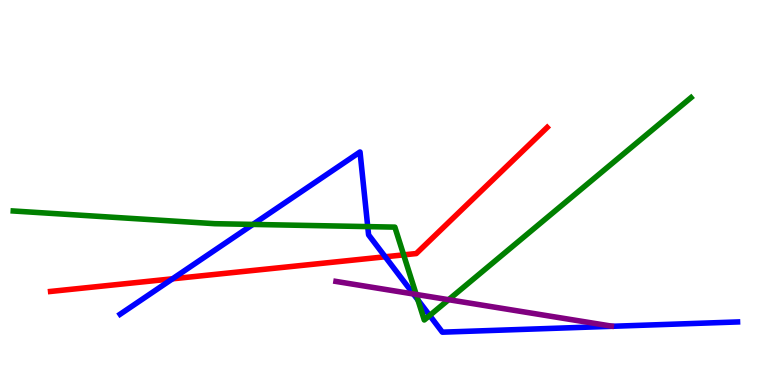[{'lines': ['blue', 'red'], 'intersections': [{'x': 2.23, 'y': 2.76}, {'x': 4.97, 'y': 3.33}]}, {'lines': ['green', 'red'], 'intersections': [{'x': 5.21, 'y': 3.38}]}, {'lines': ['purple', 'red'], 'intersections': []}, {'lines': ['blue', 'green'], 'intersections': [{'x': 3.26, 'y': 4.17}, {'x': 4.74, 'y': 4.11}, {'x': 5.39, 'y': 2.21}, {'x': 5.54, 'y': 1.81}]}, {'lines': ['blue', 'purple'], 'intersections': [{'x': 5.33, 'y': 2.36}]}, {'lines': ['green', 'purple'], 'intersections': [{'x': 5.37, 'y': 2.35}, {'x': 5.79, 'y': 2.22}]}]